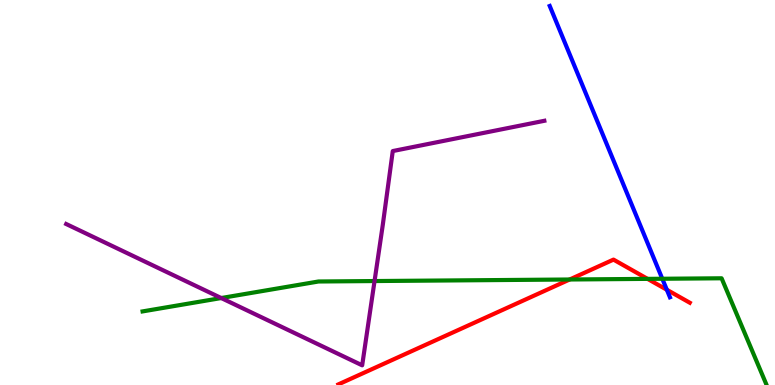[{'lines': ['blue', 'red'], 'intersections': [{'x': 8.6, 'y': 2.47}]}, {'lines': ['green', 'red'], 'intersections': [{'x': 7.35, 'y': 2.74}, {'x': 8.36, 'y': 2.76}]}, {'lines': ['purple', 'red'], 'intersections': []}, {'lines': ['blue', 'green'], 'intersections': [{'x': 8.55, 'y': 2.76}]}, {'lines': ['blue', 'purple'], 'intersections': []}, {'lines': ['green', 'purple'], 'intersections': [{'x': 2.85, 'y': 2.26}, {'x': 4.83, 'y': 2.7}]}]